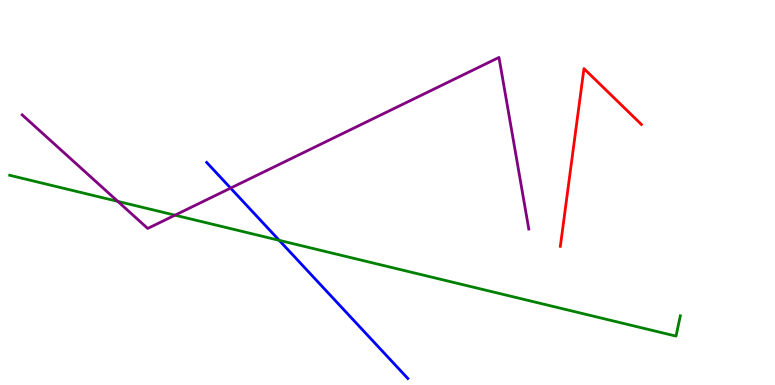[{'lines': ['blue', 'red'], 'intersections': []}, {'lines': ['green', 'red'], 'intersections': []}, {'lines': ['purple', 'red'], 'intersections': []}, {'lines': ['blue', 'green'], 'intersections': [{'x': 3.6, 'y': 3.76}]}, {'lines': ['blue', 'purple'], 'intersections': [{'x': 2.98, 'y': 5.11}]}, {'lines': ['green', 'purple'], 'intersections': [{'x': 1.52, 'y': 4.77}, {'x': 2.26, 'y': 4.41}]}]